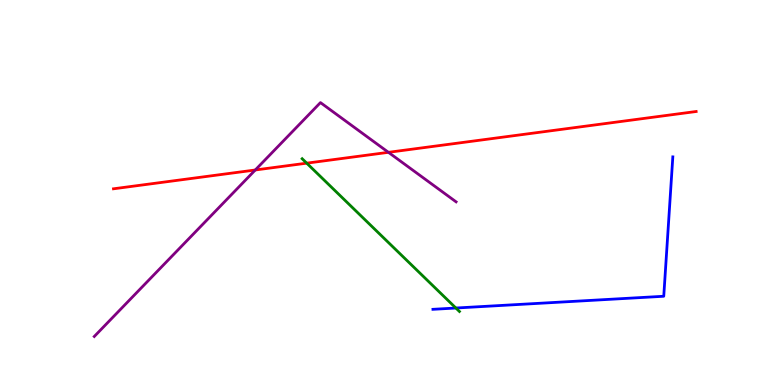[{'lines': ['blue', 'red'], 'intersections': []}, {'lines': ['green', 'red'], 'intersections': [{'x': 3.96, 'y': 5.76}]}, {'lines': ['purple', 'red'], 'intersections': [{'x': 3.29, 'y': 5.58}, {'x': 5.01, 'y': 6.04}]}, {'lines': ['blue', 'green'], 'intersections': [{'x': 5.88, 'y': 2.0}]}, {'lines': ['blue', 'purple'], 'intersections': []}, {'lines': ['green', 'purple'], 'intersections': []}]